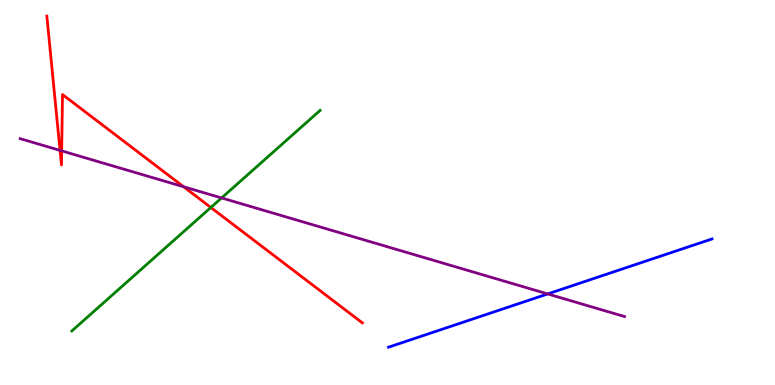[{'lines': ['blue', 'red'], 'intersections': []}, {'lines': ['green', 'red'], 'intersections': [{'x': 2.72, 'y': 4.61}]}, {'lines': ['purple', 'red'], 'intersections': [{'x': 0.775, 'y': 6.09}, {'x': 0.796, 'y': 6.08}, {'x': 2.37, 'y': 5.15}]}, {'lines': ['blue', 'green'], 'intersections': []}, {'lines': ['blue', 'purple'], 'intersections': [{'x': 7.07, 'y': 2.37}]}, {'lines': ['green', 'purple'], 'intersections': [{'x': 2.86, 'y': 4.86}]}]